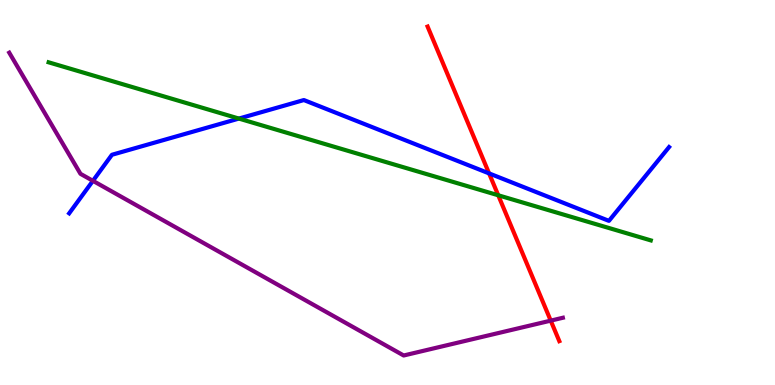[{'lines': ['blue', 'red'], 'intersections': [{'x': 6.31, 'y': 5.5}]}, {'lines': ['green', 'red'], 'intersections': [{'x': 6.43, 'y': 4.93}]}, {'lines': ['purple', 'red'], 'intersections': [{'x': 7.11, 'y': 1.67}]}, {'lines': ['blue', 'green'], 'intersections': [{'x': 3.08, 'y': 6.92}]}, {'lines': ['blue', 'purple'], 'intersections': [{'x': 1.2, 'y': 5.3}]}, {'lines': ['green', 'purple'], 'intersections': []}]